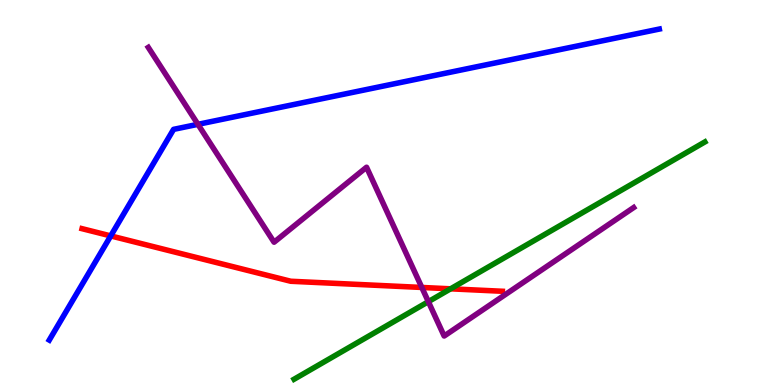[{'lines': ['blue', 'red'], 'intersections': [{'x': 1.43, 'y': 3.87}]}, {'lines': ['green', 'red'], 'intersections': [{'x': 5.81, 'y': 2.5}]}, {'lines': ['purple', 'red'], 'intersections': [{'x': 5.44, 'y': 2.53}]}, {'lines': ['blue', 'green'], 'intersections': []}, {'lines': ['blue', 'purple'], 'intersections': [{'x': 2.55, 'y': 6.77}]}, {'lines': ['green', 'purple'], 'intersections': [{'x': 5.53, 'y': 2.16}]}]